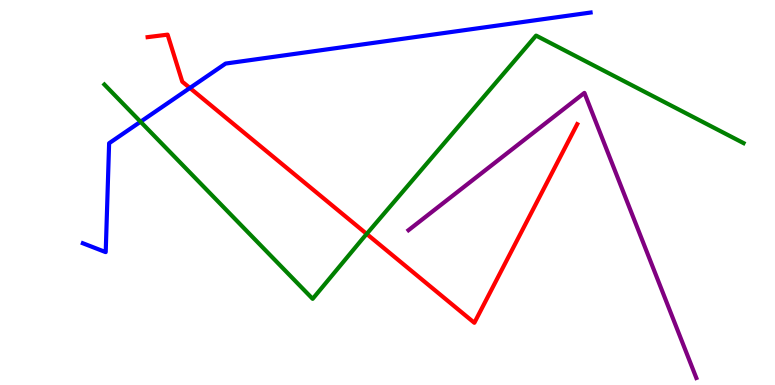[{'lines': ['blue', 'red'], 'intersections': [{'x': 2.45, 'y': 7.71}]}, {'lines': ['green', 'red'], 'intersections': [{'x': 4.73, 'y': 3.92}]}, {'lines': ['purple', 'red'], 'intersections': []}, {'lines': ['blue', 'green'], 'intersections': [{'x': 1.81, 'y': 6.84}]}, {'lines': ['blue', 'purple'], 'intersections': []}, {'lines': ['green', 'purple'], 'intersections': []}]